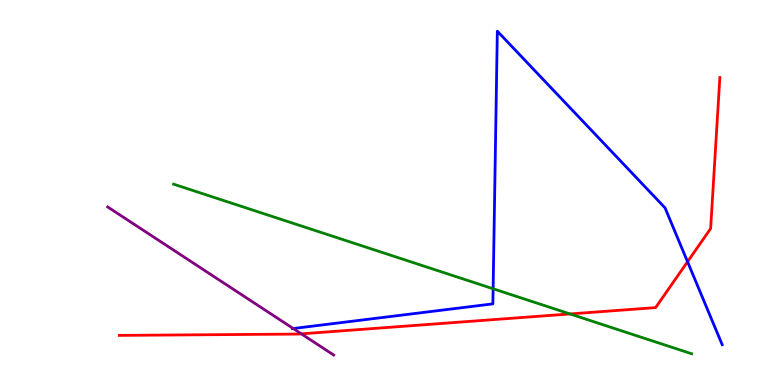[{'lines': ['blue', 'red'], 'intersections': [{'x': 8.87, 'y': 3.2}]}, {'lines': ['green', 'red'], 'intersections': [{'x': 7.36, 'y': 1.85}]}, {'lines': ['purple', 'red'], 'intersections': [{'x': 3.89, 'y': 1.33}]}, {'lines': ['blue', 'green'], 'intersections': [{'x': 6.36, 'y': 2.5}]}, {'lines': ['blue', 'purple'], 'intersections': [{'x': 3.78, 'y': 1.47}]}, {'lines': ['green', 'purple'], 'intersections': []}]